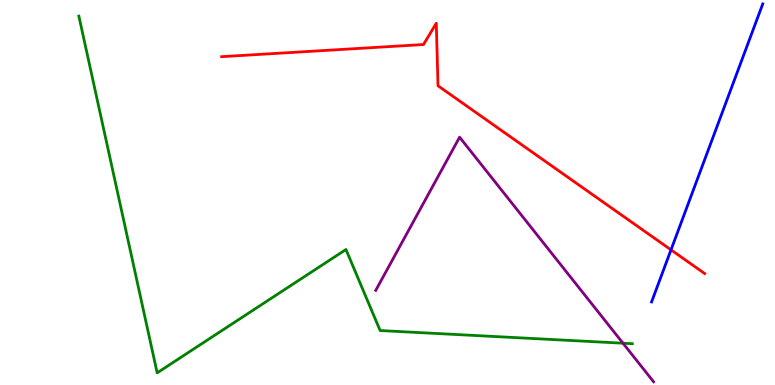[{'lines': ['blue', 'red'], 'intersections': [{'x': 8.66, 'y': 3.51}]}, {'lines': ['green', 'red'], 'intersections': []}, {'lines': ['purple', 'red'], 'intersections': []}, {'lines': ['blue', 'green'], 'intersections': []}, {'lines': ['blue', 'purple'], 'intersections': []}, {'lines': ['green', 'purple'], 'intersections': [{'x': 8.04, 'y': 1.09}]}]